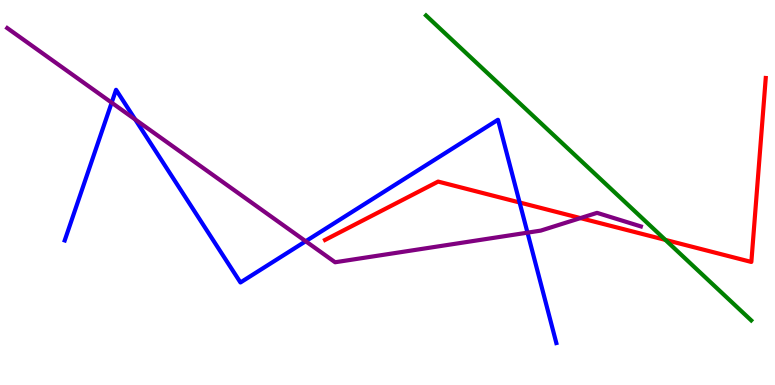[{'lines': ['blue', 'red'], 'intersections': [{'x': 6.7, 'y': 4.74}]}, {'lines': ['green', 'red'], 'intersections': [{'x': 8.59, 'y': 3.77}]}, {'lines': ['purple', 'red'], 'intersections': [{'x': 7.49, 'y': 4.34}]}, {'lines': ['blue', 'green'], 'intersections': []}, {'lines': ['blue', 'purple'], 'intersections': [{'x': 1.44, 'y': 7.33}, {'x': 1.74, 'y': 6.9}, {'x': 3.94, 'y': 3.73}, {'x': 6.81, 'y': 3.96}]}, {'lines': ['green', 'purple'], 'intersections': []}]